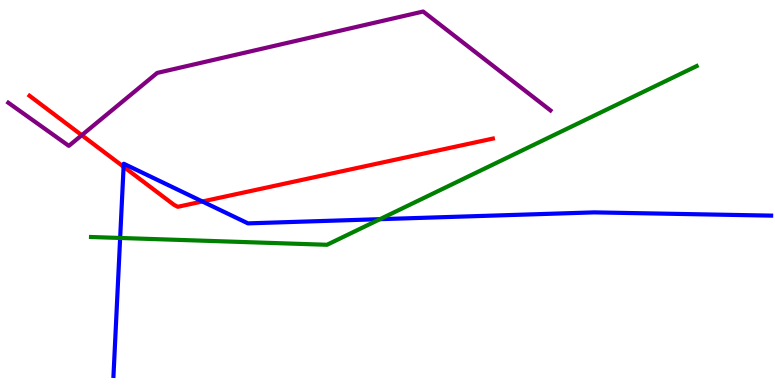[{'lines': ['blue', 'red'], 'intersections': [{'x': 1.59, 'y': 5.67}, {'x': 2.61, 'y': 4.77}]}, {'lines': ['green', 'red'], 'intersections': []}, {'lines': ['purple', 'red'], 'intersections': [{'x': 1.06, 'y': 6.49}]}, {'lines': ['blue', 'green'], 'intersections': [{'x': 1.55, 'y': 3.82}, {'x': 4.9, 'y': 4.31}]}, {'lines': ['blue', 'purple'], 'intersections': []}, {'lines': ['green', 'purple'], 'intersections': []}]